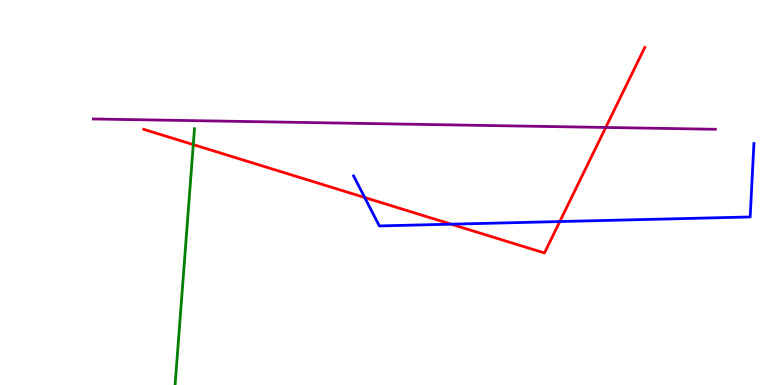[{'lines': ['blue', 'red'], 'intersections': [{'x': 4.71, 'y': 4.87}, {'x': 5.82, 'y': 4.18}, {'x': 7.22, 'y': 4.25}]}, {'lines': ['green', 'red'], 'intersections': [{'x': 2.49, 'y': 6.24}]}, {'lines': ['purple', 'red'], 'intersections': [{'x': 7.82, 'y': 6.69}]}, {'lines': ['blue', 'green'], 'intersections': []}, {'lines': ['blue', 'purple'], 'intersections': []}, {'lines': ['green', 'purple'], 'intersections': []}]